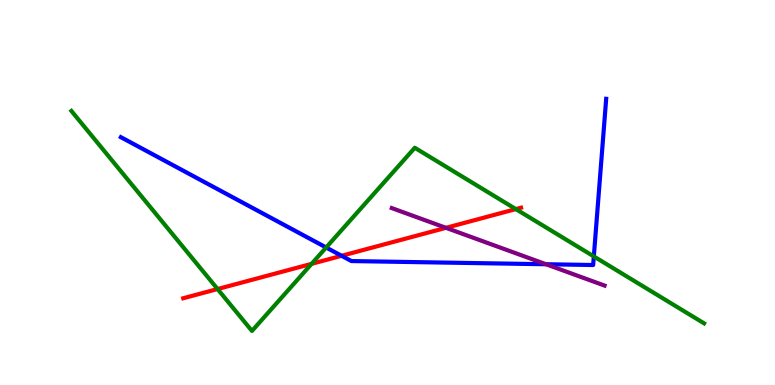[{'lines': ['blue', 'red'], 'intersections': [{'x': 4.41, 'y': 3.36}]}, {'lines': ['green', 'red'], 'intersections': [{'x': 2.81, 'y': 2.49}, {'x': 4.02, 'y': 3.15}, {'x': 6.66, 'y': 4.57}]}, {'lines': ['purple', 'red'], 'intersections': [{'x': 5.75, 'y': 4.08}]}, {'lines': ['blue', 'green'], 'intersections': [{'x': 4.21, 'y': 3.57}, {'x': 7.66, 'y': 3.34}]}, {'lines': ['blue', 'purple'], 'intersections': [{'x': 7.04, 'y': 3.14}]}, {'lines': ['green', 'purple'], 'intersections': []}]